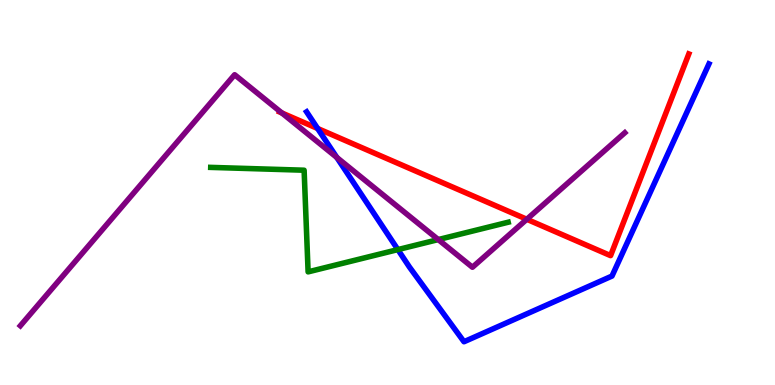[{'lines': ['blue', 'red'], 'intersections': [{'x': 4.1, 'y': 6.66}]}, {'lines': ['green', 'red'], 'intersections': []}, {'lines': ['purple', 'red'], 'intersections': [{'x': 3.64, 'y': 7.07}, {'x': 6.8, 'y': 4.3}]}, {'lines': ['blue', 'green'], 'intersections': [{'x': 5.13, 'y': 3.52}]}, {'lines': ['blue', 'purple'], 'intersections': [{'x': 4.35, 'y': 5.91}]}, {'lines': ['green', 'purple'], 'intersections': [{'x': 5.65, 'y': 3.78}]}]